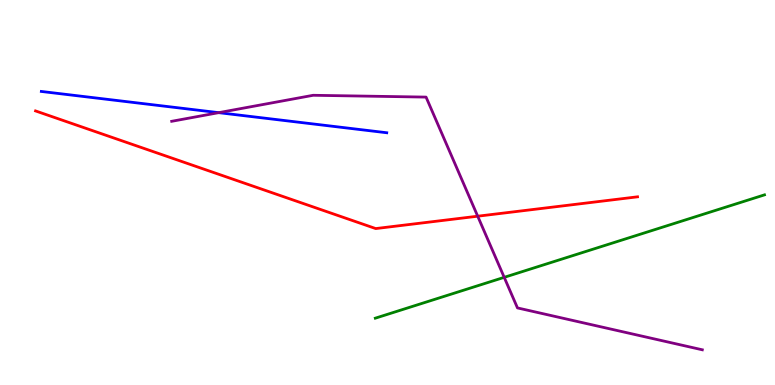[{'lines': ['blue', 'red'], 'intersections': []}, {'lines': ['green', 'red'], 'intersections': []}, {'lines': ['purple', 'red'], 'intersections': [{'x': 6.16, 'y': 4.38}]}, {'lines': ['blue', 'green'], 'intersections': []}, {'lines': ['blue', 'purple'], 'intersections': [{'x': 2.82, 'y': 7.07}]}, {'lines': ['green', 'purple'], 'intersections': [{'x': 6.51, 'y': 2.8}]}]